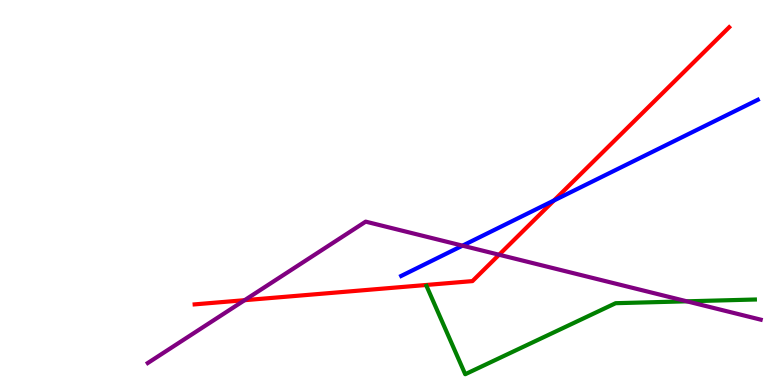[{'lines': ['blue', 'red'], 'intersections': [{'x': 7.15, 'y': 4.79}]}, {'lines': ['green', 'red'], 'intersections': []}, {'lines': ['purple', 'red'], 'intersections': [{'x': 3.16, 'y': 2.2}, {'x': 6.44, 'y': 3.38}]}, {'lines': ['blue', 'green'], 'intersections': []}, {'lines': ['blue', 'purple'], 'intersections': [{'x': 5.97, 'y': 3.62}]}, {'lines': ['green', 'purple'], 'intersections': [{'x': 8.86, 'y': 2.17}]}]